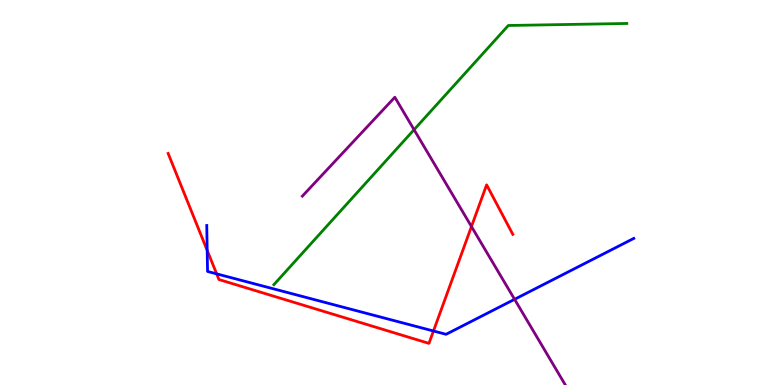[{'lines': ['blue', 'red'], 'intersections': [{'x': 2.67, 'y': 3.5}, {'x': 2.8, 'y': 2.89}, {'x': 5.59, 'y': 1.4}]}, {'lines': ['green', 'red'], 'intersections': []}, {'lines': ['purple', 'red'], 'intersections': [{'x': 6.08, 'y': 4.12}]}, {'lines': ['blue', 'green'], 'intersections': []}, {'lines': ['blue', 'purple'], 'intersections': [{'x': 6.64, 'y': 2.23}]}, {'lines': ['green', 'purple'], 'intersections': [{'x': 5.34, 'y': 6.63}]}]